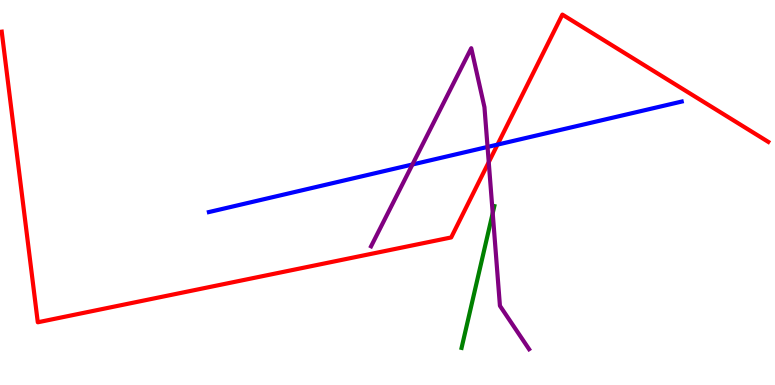[{'lines': ['blue', 'red'], 'intersections': [{'x': 6.42, 'y': 6.24}]}, {'lines': ['green', 'red'], 'intersections': []}, {'lines': ['purple', 'red'], 'intersections': [{'x': 6.31, 'y': 5.79}]}, {'lines': ['blue', 'green'], 'intersections': []}, {'lines': ['blue', 'purple'], 'intersections': [{'x': 5.32, 'y': 5.73}, {'x': 6.29, 'y': 6.18}]}, {'lines': ['green', 'purple'], 'intersections': [{'x': 6.36, 'y': 4.46}]}]